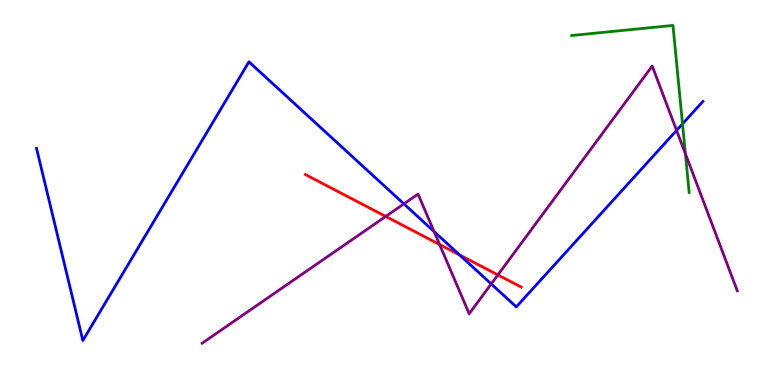[{'lines': ['blue', 'red'], 'intersections': [{'x': 5.93, 'y': 3.38}]}, {'lines': ['green', 'red'], 'intersections': []}, {'lines': ['purple', 'red'], 'intersections': [{'x': 4.98, 'y': 4.38}, {'x': 5.67, 'y': 3.65}, {'x': 6.42, 'y': 2.86}]}, {'lines': ['blue', 'green'], 'intersections': [{'x': 8.81, 'y': 6.78}]}, {'lines': ['blue', 'purple'], 'intersections': [{'x': 5.21, 'y': 4.7}, {'x': 5.6, 'y': 3.99}, {'x': 6.34, 'y': 2.63}, {'x': 8.73, 'y': 6.61}]}, {'lines': ['green', 'purple'], 'intersections': [{'x': 8.84, 'y': 6.01}]}]